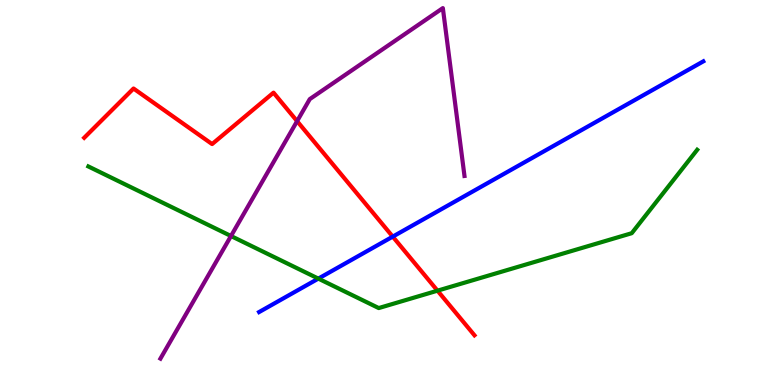[{'lines': ['blue', 'red'], 'intersections': [{'x': 5.07, 'y': 3.85}]}, {'lines': ['green', 'red'], 'intersections': [{'x': 5.65, 'y': 2.45}]}, {'lines': ['purple', 'red'], 'intersections': [{'x': 3.83, 'y': 6.85}]}, {'lines': ['blue', 'green'], 'intersections': [{'x': 4.11, 'y': 2.76}]}, {'lines': ['blue', 'purple'], 'intersections': []}, {'lines': ['green', 'purple'], 'intersections': [{'x': 2.98, 'y': 3.87}]}]